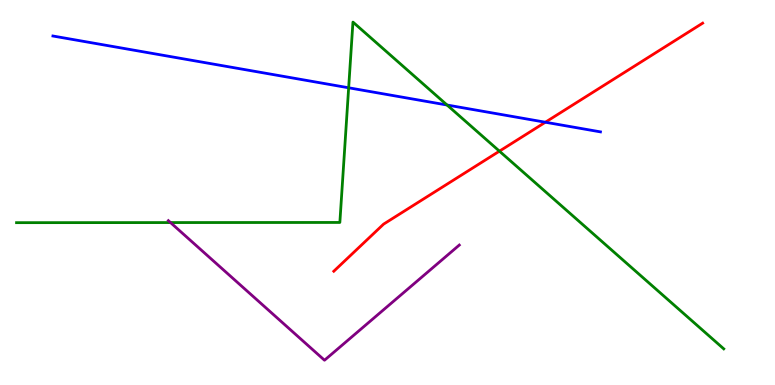[{'lines': ['blue', 'red'], 'intersections': [{'x': 7.04, 'y': 6.83}]}, {'lines': ['green', 'red'], 'intersections': [{'x': 6.44, 'y': 6.07}]}, {'lines': ['purple', 'red'], 'intersections': []}, {'lines': ['blue', 'green'], 'intersections': [{'x': 4.5, 'y': 7.72}, {'x': 5.77, 'y': 7.27}]}, {'lines': ['blue', 'purple'], 'intersections': []}, {'lines': ['green', 'purple'], 'intersections': [{'x': 2.2, 'y': 4.22}]}]